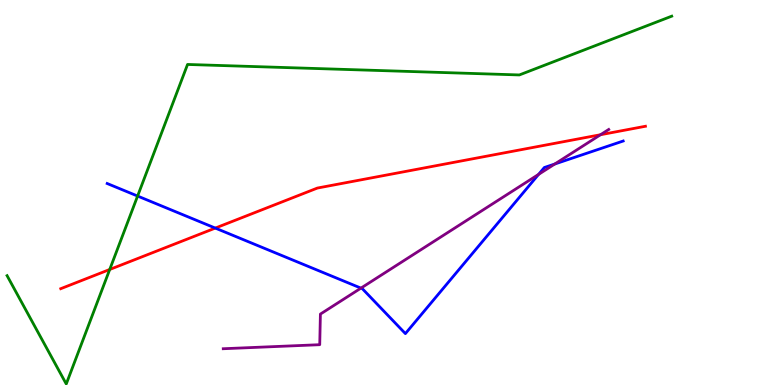[{'lines': ['blue', 'red'], 'intersections': [{'x': 2.78, 'y': 4.08}]}, {'lines': ['green', 'red'], 'intersections': [{'x': 1.42, 'y': 3.0}]}, {'lines': ['purple', 'red'], 'intersections': [{'x': 7.75, 'y': 6.5}]}, {'lines': ['blue', 'green'], 'intersections': [{'x': 1.78, 'y': 4.91}]}, {'lines': ['blue', 'purple'], 'intersections': [{'x': 4.66, 'y': 2.52}, {'x': 6.95, 'y': 5.47}, {'x': 7.16, 'y': 5.74}]}, {'lines': ['green', 'purple'], 'intersections': []}]